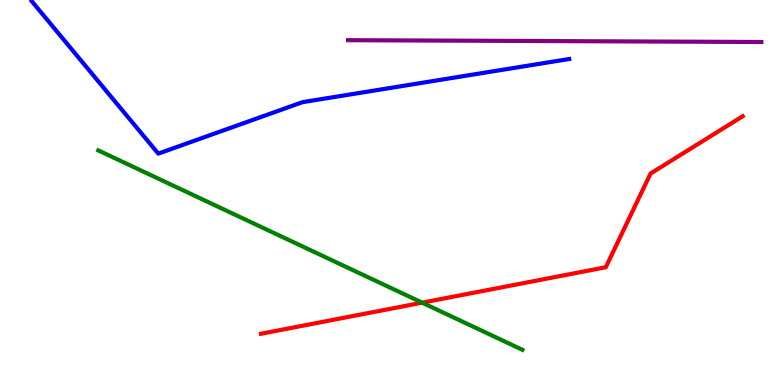[{'lines': ['blue', 'red'], 'intersections': []}, {'lines': ['green', 'red'], 'intersections': [{'x': 5.45, 'y': 2.14}]}, {'lines': ['purple', 'red'], 'intersections': []}, {'lines': ['blue', 'green'], 'intersections': []}, {'lines': ['blue', 'purple'], 'intersections': []}, {'lines': ['green', 'purple'], 'intersections': []}]